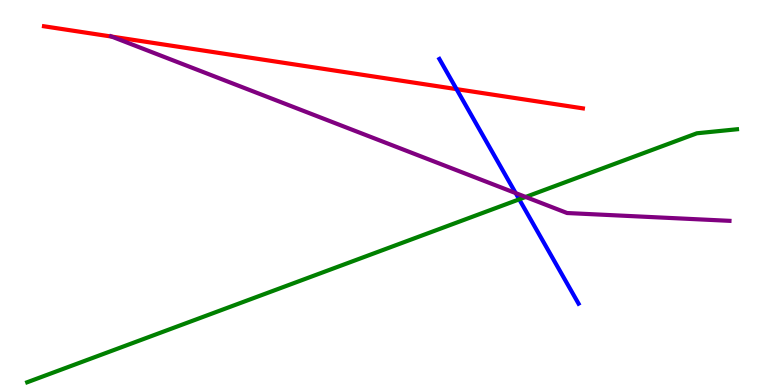[{'lines': ['blue', 'red'], 'intersections': [{'x': 5.89, 'y': 7.69}]}, {'lines': ['green', 'red'], 'intersections': []}, {'lines': ['purple', 'red'], 'intersections': [{'x': 1.44, 'y': 9.05}]}, {'lines': ['blue', 'green'], 'intersections': [{'x': 6.7, 'y': 4.82}]}, {'lines': ['blue', 'purple'], 'intersections': [{'x': 6.65, 'y': 4.98}]}, {'lines': ['green', 'purple'], 'intersections': [{'x': 6.78, 'y': 4.88}]}]